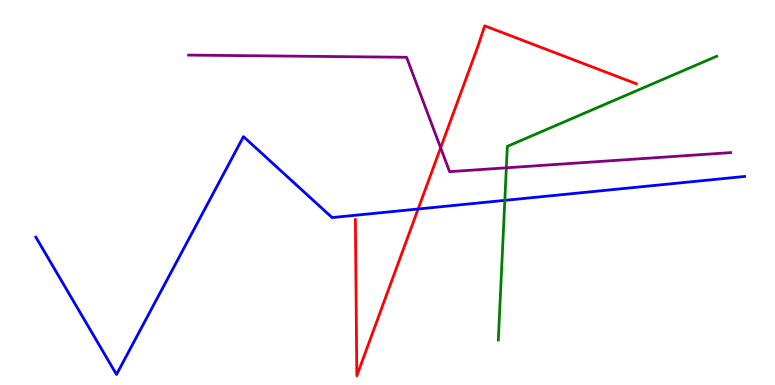[{'lines': ['blue', 'red'], 'intersections': [{'x': 5.4, 'y': 4.57}]}, {'lines': ['green', 'red'], 'intersections': []}, {'lines': ['purple', 'red'], 'intersections': [{'x': 5.69, 'y': 6.16}]}, {'lines': ['blue', 'green'], 'intersections': [{'x': 6.51, 'y': 4.8}]}, {'lines': ['blue', 'purple'], 'intersections': []}, {'lines': ['green', 'purple'], 'intersections': [{'x': 6.53, 'y': 5.64}]}]